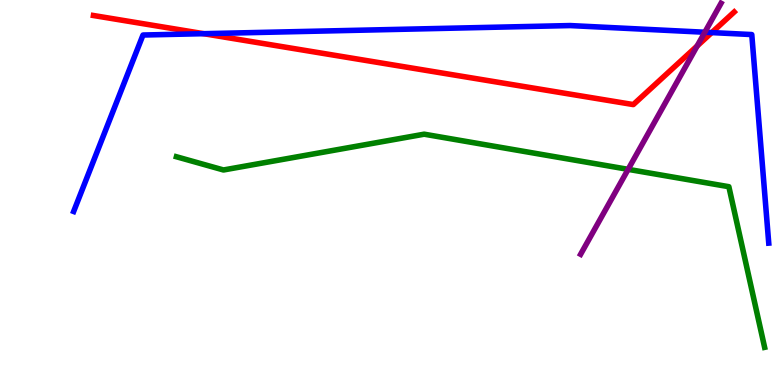[{'lines': ['blue', 'red'], 'intersections': [{'x': 2.63, 'y': 9.13}, {'x': 9.18, 'y': 9.15}]}, {'lines': ['green', 'red'], 'intersections': []}, {'lines': ['purple', 'red'], 'intersections': [{'x': 9.0, 'y': 8.81}]}, {'lines': ['blue', 'green'], 'intersections': []}, {'lines': ['blue', 'purple'], 'intersections': [{'x': 9.09, 'y': 9.16}]}, {'lines': ['green', 'purple'], 'intersections': [{'x': 8.11, 'y': 5.6}]}]